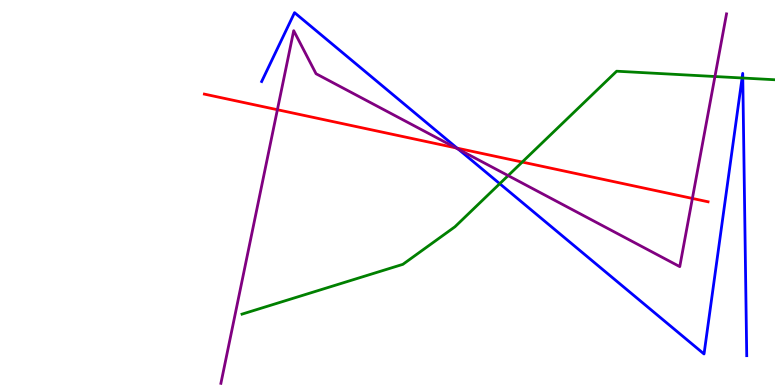[{'lines': ['blue', 'red'], 'intersections': [{'x': 5.9, 'y': 6.15}]}, {'lines': ['green', 'red'], 'intersections': [{'x': 6.74, 'y': 5.79}]}, {'lines': ['purple', 'red'], 'intersections': [{'x': 3.58, 'y': 7.15}, {'x': 5.88, 'y': 6.16}, {'x': 8.93, 'y': 4.85}]}, {'lines': ['blue', 'green'], 'intersections': [{'x': 6.45, 'y': 5.23}, {'x': 9.58, 'y': 7.97}, {'x': 9.58, 'y': 7.97}]}, {'lines': ['blue', 'purple'], 'intersections': [{'x': 5.91, 'y': 6.12}]}, {'lines': ['green', 'purple'], 'intersections': [{'x': 6.56, 'y': 5.44}, {'x': 9.22, 'y': 8.01}]}]